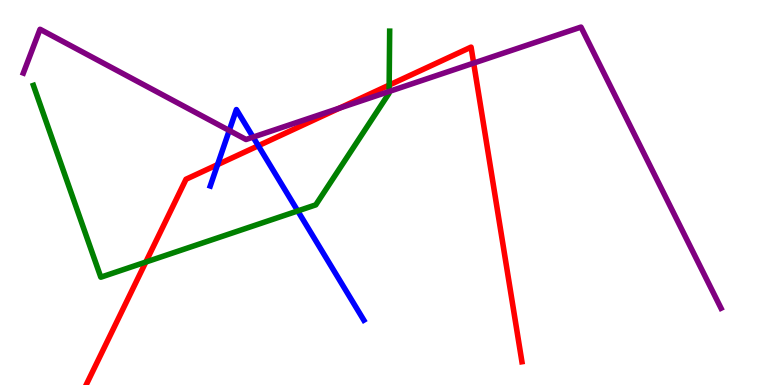[{'lines': ['blue', 'red'], 'intersections': [{'x': 2.81, 'y': 5.72}, {'x': 3.33, 'y': 6.21}]}, {'lines': ['green', 'red'], 'intersections': [{'x': 1.88, 'y': 3.19}, {'x': 5.02, 'y': 7.79}]}, {'lines': ['purple', 'red'], 'intersections': [{'x': 4.38, 'y': 7.19}, {'x': 6.11, 'y': 8.36}]}, {'lines': ['blue', 'green'], 'intersections': [{'x': 3.84, 'y': 4.52}]}, {'lines': ['blue', 'purple'], 'intersections': [{'x': 2.96, 'y': 6.61}, {'x': 3.27, 'y': 6.44}]}, {'lines': ['green', 'purple'], 'intersections': [{'x': 5.02, 'y': 7.62}]}]